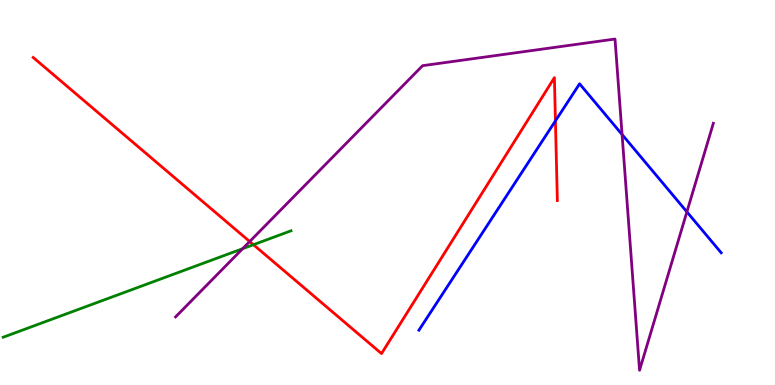[{'lines': ['blue', 'red'], 'intersections': [{'x': 7.17, 'y': 6.86}]}, {'lines': ['green', 'red'], 'intersections': [{'x': 3.27, 'y': 3.64}]}, {'lines': ['purple', 'red'], 'intersections': [{'x': 3.22, 'y': 3.73}]}, {'lines': ['blue', 'green'], 'intersections': []}, {'lines': ['blue', 'purple'], 'intersections': [{'x': 8.03, 'y': 6.51}, {'x': 8.86, 'y': 4.5}]}, {'lines': ['green', 'purple'], 'intersections': [{'x': 3.13, 'y': 3.54}]}]